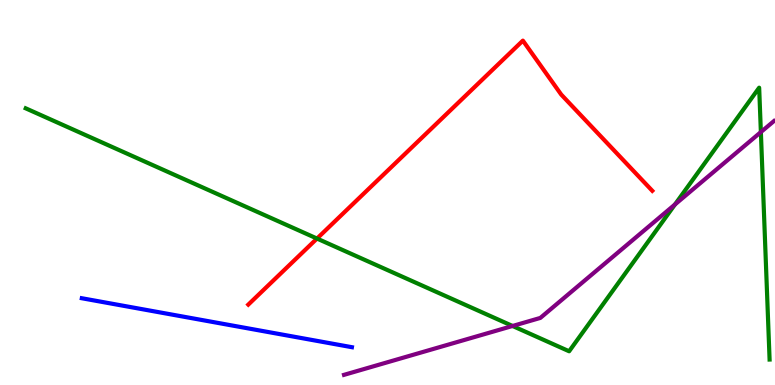[{'lines': ['blue', 'red'], 'intersections': []}, {'lines': ['green', 'red'], 'intersections': [{'x': 4.09, 'y': 3.8}]}, {'lines': ['purple', 'red'], 'intersections': []}, {'lines': ['blue', 'green'], 'intersections': []}, {'lines': ['blue', 'purple'], 'intersections': []}, {'lines': ['green', 'purple'], 'intersections': [{'x': 6.61, 'y': 1.53}, {'x': 8.71, 'y': 4.69}, {'x': 9.82, 'y': 6.57}]}]